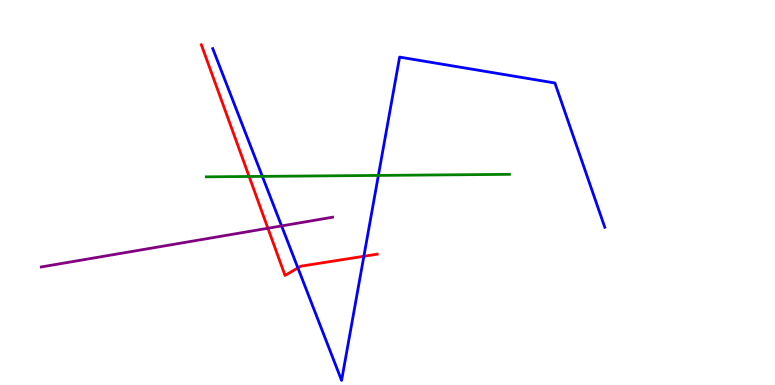[{'lines': ['blue', 'red'], 'intersections': [{'x': 3.84, 'y': 3.04}, {'x': 4.7, 'y': 3.34}]}, {'lines': ['green', 'red'], 'intersections': [{'x': 3.21, 'y': 5.42}]}, {'lines': ['purple', 'red'], 'intersections': [{'x': 3.46, 'y': 4.07}]}, {'lines': ['blue', 'green'], 'intersections': [{'x': 3.39, 'y': 5.42}, {'x': 4.88, 'y': 5.44}]}, {'lines': ['blue', 'purple'], 'intersections': [{'x': 3.63, 'y': 4.13}]}, {'lines': ['green', 'purple'], 'intersections': []}]